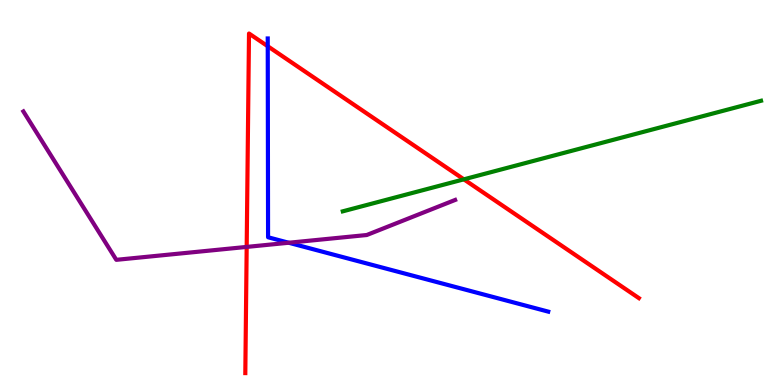[{'lines': ['blue', 'red'], 'intersections': [{'x': 3.45, 'y': 8.8}]}, {'lines': ['green', 'red'], 'intersections': [{'x': 5.99, 'y': 5.34}]}, {'lines': ['purple', 'red'], 'intersections': [{'x': 3.18, 'y': 3.59}]}, {'lines': ['blue', 'green'], 'intersections': []}, {'lines': ['blue', 'purple'], 'intersections': [{'x': 3.73, 'y': 3.69}]}, {'lines': ['green', 'purple'], 'intersections': []}]